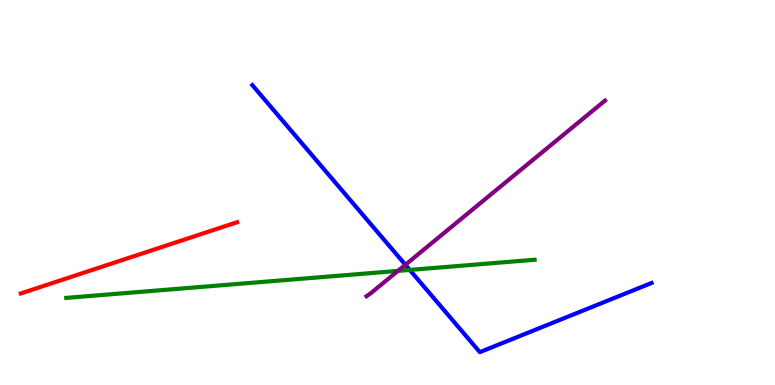[{'lines': ['blue', 'red'], 'intersections': []}, {'lines': ['green', 'red'], 'intersections': []}, {'lines': ['purple', 'red'], 'intersections': []}, {'lines': ['blue', 'green'], 'intersections': [{'x': 5.29, 'y': 2.99}]}, {'lines': ['blue', 'purple'], 'intersections': [{'x': 5.23, 'y': 3.12}]}, {'lines': ['green', 'purple'], 'intersections': [{'x': 5.13, 'y': 2.96}]}]